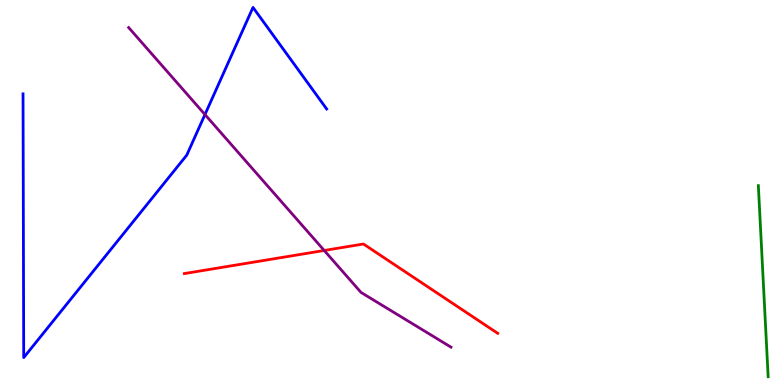[{'lines': ['blue', 'red'], 'intersections': []}, {'lines': ['green', 'red'], 'intersections': []}, {'lines': ['purple', 'red'], 'intersections': [{'x': 4.18, 'y': 3.49}]}, {'lines': ['blue', 'green'], 'intersections': []}, {'lines': ['blue', 'purple'], 'intersections': [{'x': 2.64, 'y': 7.02}]}, {'lines': ['green', 'purple'], 'intersections': []}]